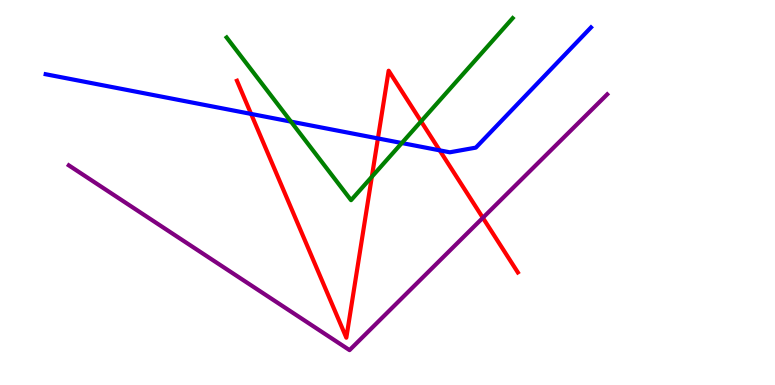[{'lines': ['blue', 'red'], 'intersections': [{'x': 3.24, 'y': 7.04}, {'x': 4.88, 'y': 6.4}, {'x': 5.67, 'y': 6.09}]}, {'lines': ['green', 'red'], 'intersections': [{'x': 4.8, 'y': 5.41}, {'x': 5.43, 'y': 6.85}]}, {'lines': ['purple', 'red'], 'intersections': [{'x': 6.23, 'y': 4.34}]}, {'lines': ['blue', 'green'], 'intersections': [{'x': 3.75, 'y': 6.84}, {'x': 5.18, 'y': 6.28}]}, {'lines': ['blue', 'purple'], 'intersections': []}, {'lines': ['green', 'purple'], 'intersections': []}]